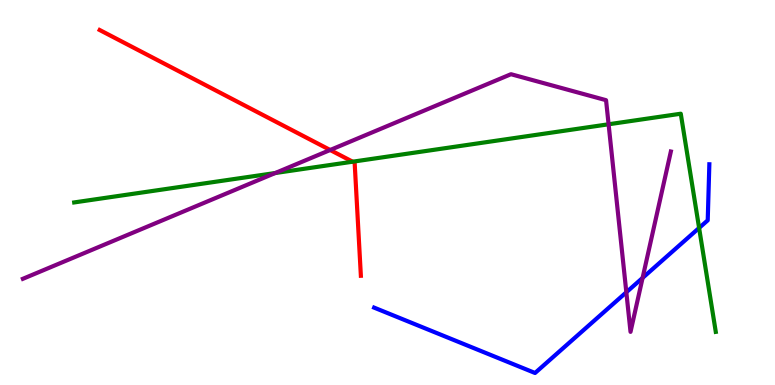[{'lines': ['blue', 'red'], 'intersections': []}, {'lines': ['green', 'red'], 'intersections': [{'x': 4.55, 'y': 5.8}]}, {'lines': ['purple', 'red'], 'intersections': [{'x': 4.26, 'y': 6.1}]}, {'lines': ['blue', 'green'], 'intersections': [{'x': 9.02, 'y': 4.08}]}, {'lines': ['blue', 'purple'], 'intersections': [{'x': 8.08, 'y': 2.41}, {'x': 8.29, 'y': 2.78}]}, {'lines': ['green', 'purple'], 'intersections': [{'x': 3.55, 'y': 5.51}, {'x': 7.85, 'y': 6.77}]}]